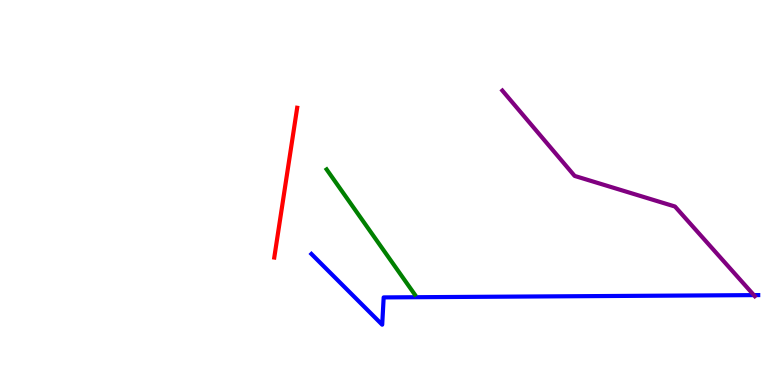[{'lines': ['blue', 'red'], 'intersections': []}, {'lines': ['green', 'red'], 'intersections': []}, {'lines': ['purple', 'red'], 'intersections': []}, {'lines': ['blue', 'green'], 'intersections': []}, {'lines': ['blue', 'purple'], 'intersections': [{'x': 9.73, 'y': 2.33}]}, {'lines': ['green', 'purple'], 'intersections': []}]